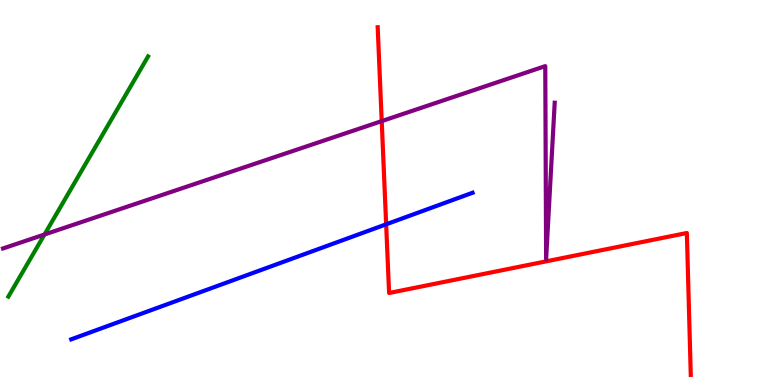[{'lines': ['blue', 'red'], 'intersections': [{'x': 4.98, 'y': 4.17}]}, {'lines': ['green', 'red'], 'intersections': []}, {'lines': ['purple', 'red'], 'intersections': [{'x': 4.93, 'y': 6.85}]}, {'lines': ['blue', 'green'], 'intersections': []}, {'lines': ['blue', 'purple'], 'intersections': []}, {'lines': ['green', 'purple'], 'intersections': [{'x': 0.574, 'y': 3.91}]}]